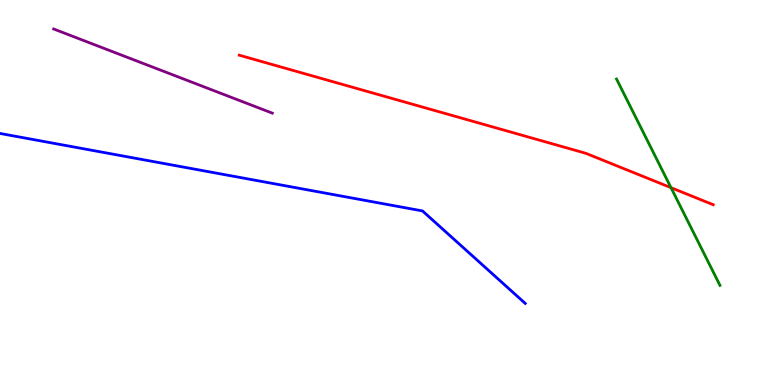[{'lines': ['blue', 'red'], 'intersections': []}, {'lines': ['green', 'red'], 'intersections': [{'x': 8.66, 'y': 5.13}]}, {'lines': ['purple', 'red'], 'intersections': []}, {'lines': ['blue', 'green'], 'intersections': []}, {'lines': ['blue', 'purple'], 'intersections': []}, {'lines': ['green', 'purple'], 'intersections': []}]